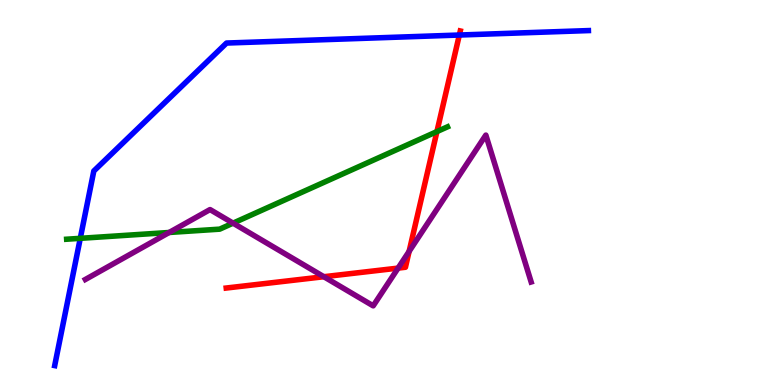[{'lines': ['blue', 'red'], 'intersections': [{'x': 5.93, 'y': 9.09}]}, {'lines': ['green', 'red'], 'intersections': [{'x': 5.64, 'y': 6.58}]}, {'lines': ['purple', 'red'], 'intersections': [{'x': 4.18, 'y': 2.81}, {'x': 5.14, 'y': 3.04}, {'x': 5.28, 'y': 3.47}]}, {'lines': ['blue', 'green'], 'intersections': [{'x': 1.04, 'y': 3.81}]}, {'lines': ['blue', 'purple'], 'intersections': []}, {'lines': ['green', 'purple'], 'intersections': [{'x': 2.18, 'y': 3.96}, {'x': 3.01, 'y': 4.2}]}]